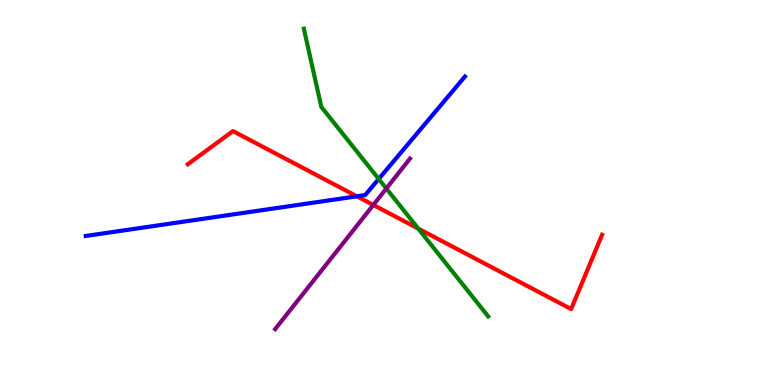[{'lines': ['blue', 'red'], 'intersections': [{'x': 4.6, 'y': 4.9}]}, {'lines': ['green', 'red'], 'intersections': [{'x': 5.4, 'y': 4.06}]}, {'lines': ['purple', 'red'], 'intersections': [{'x': 4.82, 'y': 4.68}]}, {'lines': ['blue', 'green'], 'intersections': [{'x': 4.89, 'y': 5.35}]}, {'lines': ['blue', 'purple'], 'intersections': []}, {'lines': ['green', 'purple'], 'intersections': [{'x': 4.98, 'y': 5.1}]}]